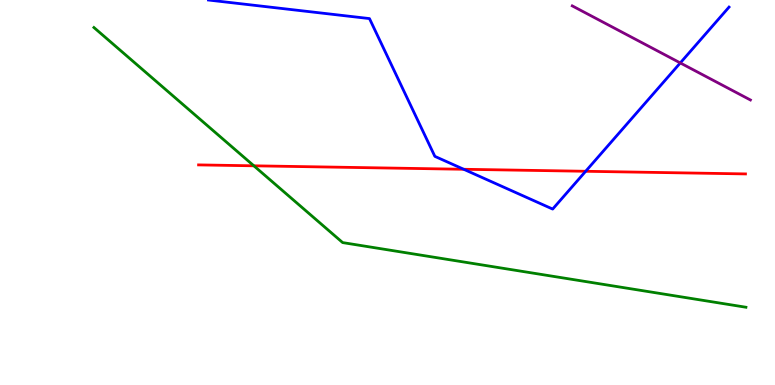[{'lines': ['blue', 'red'], 'intersections': [{'x': 5.98, 'y': 5.6}, {'x': 7.56, 'y': 5.55}]}, {'lines': ['green', 'red'], 'intersections': [{'x': 3.28, 'y': 5.69}]}, {'lines': ['purple', 'red'], 'intersections': []}, {'lines': ['blue', 'green'], 'intersections': []}, {'lines': ['blue', 'purple'], 'intersections': [{'x': 8.78, 'y': 8.37}]}, {'lines': ['green', 'purple'], 'intersections': []}]